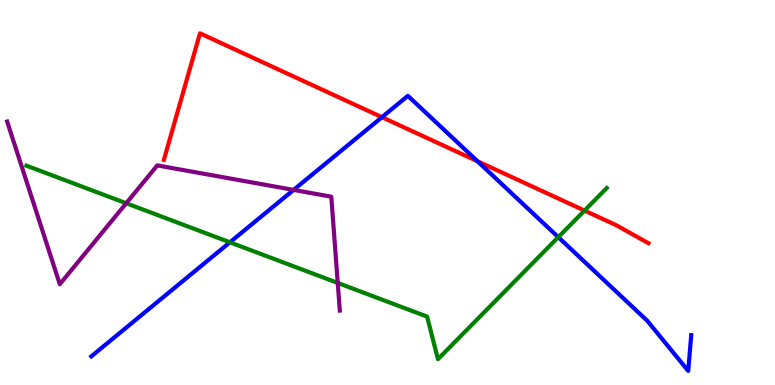[{'lines': ['blue', 'red'], 'intersections': [{'x': 4.93, 'y': 6.96}, {'x': 6.16, 'y': 5.81}]}, {'lines': ['green', 'red'], 'intersections': [{'x': 7.54, 'y': 4.53}]}, {'lines': ['purple', 'red'], 'intersections': []}, {'lines': ['blue', 'green'], 'intersections': [{'x': 2.97, 'y': 3.71}, {'x': 7.2, 'y': 3.84}]}, {'lines': ['blue', 'purple'], 'intersections': [{'x': 3.79, 'y': 5.07}]}, {'lines': ['green', 'purple'], 'intersections': [{'x': 1.63, 'y': 4.72}, {'x': 4.36, 'y': 2.65}]}]